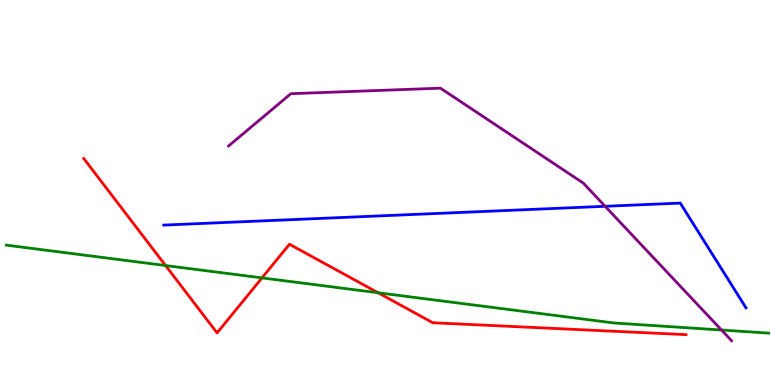[{'lines': ['blue', 'red'], 'intersections': []}, {'lines': ['green', 'red'], 'intersections': [{'x': 2.14, 'y': 3.1}, {'x': 3.38, 'y': 2.78}, {'x': 4.88, 'y': 2.4}]}, {'lines': ['purple', 'red'], 'intersections': []}, {'lines': ['blue', 'green'], 'intersections': []}, {'lines': ['blue', 'purple'], 'intersections': [{'x': 7.81, 'y': 4.64}]}, {'lines': ['green', 'purple'], 'intersections': [{'x': 9.31, 'y': 1.43}]}]